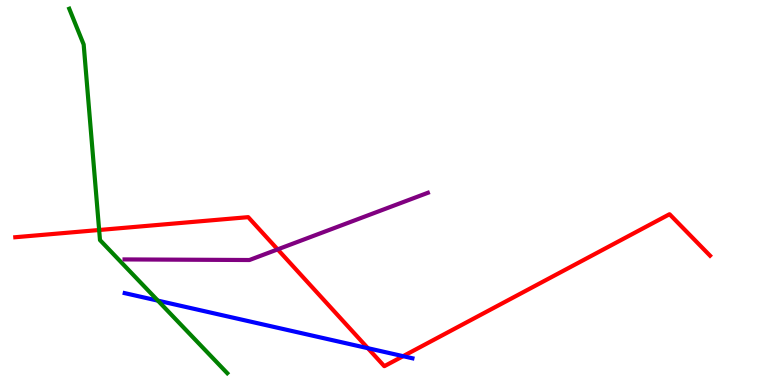[{'lines': ['blue', 'red'], 'intersections': [{'x': 4.75, 'y': 0.956}, {'x': 5.2, 'y': 0.749}]}, {'lines': ['green', 'red'], 'intersections': [{'x': 1.28, 'y': 4.03}]}, {'lines': ['purple', 'red'], 'intersections': [{'x': 3.58, 'y': 3.52}]}, {'lines': ['blue', 'green'], 'intersections': [{'x': 2.04, 'y': 2.19}]}, {'lines': ['blue', 'purple'], 'intersections': []}, {'lines': ['green', 'purple'], 'intersections': []}]